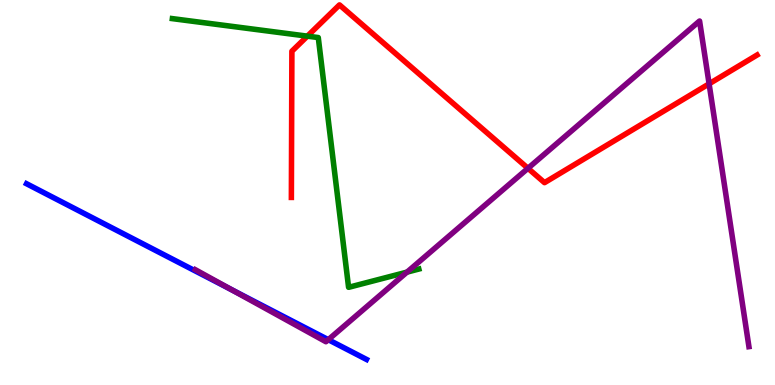[{'lines': ['blue', 'red'], 'intersections': []}, {'lines': ['green', 'red'], 'intersections': [{'x': 3.97, 'y': 9.06}]}, {'lines': ['purple', 'red'], 'intersections': [{'x': 6.81, 'y': 5.63}, {'x': 9.15, 'y': 7.82}]}, {'lines': ['blue', 'green'], 'intersections': []}, {'lines': ['blue', 'purple'], 'intersections': [{'x': 2.99, 'y': 2.48}, {'x': 4.24, 'y': 1.18}]}, {'lines': ['green', 'purple'], 'intersections': [{'x': 5.25, 'y': 2.93}]}]